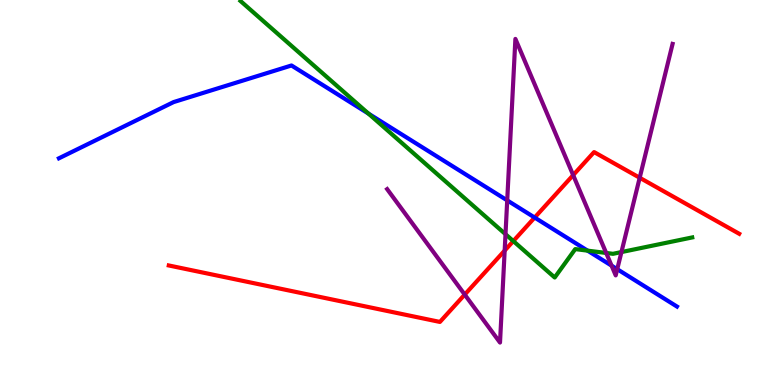[{'lines': ['blue', 'red'], 'intersections': [{'x': 6.9, 'y': 4.35}]}, {'lines': ['green', 'red'], 'intersections': [{'x': 6.62, 'y': 3.74}]}, {'lines': ['purple', 'red'], 'intersections': [{'x': 6.0, 'y': 2.35}, {'x': 6.51, 'y': 3.49}, {'x': 7.4, 'y': 5.45}, {'x': 8.25, 'y': 5.38}]}, {'lines': ['blue', 'green'], 'intersections': [{'x': 4.75, 'y': 7.05}, {'x': 7.58, 'y': 3.49}]}, {'lines': ['blue', 'purple'], 'intersections': [{'x': 6.54, 'y': 4.8}, {'x': 7.89, 'y': 3.1}, {'x': 7.96, 'y': 3.01}]}, {'lines': ['green', 'purple'], 'intersections': [{'x': 6.52, 'y': 3.92}, {'x': 7.82, 'y': 3.43}, {'x': 8.02, 'y': 3.45}]}]